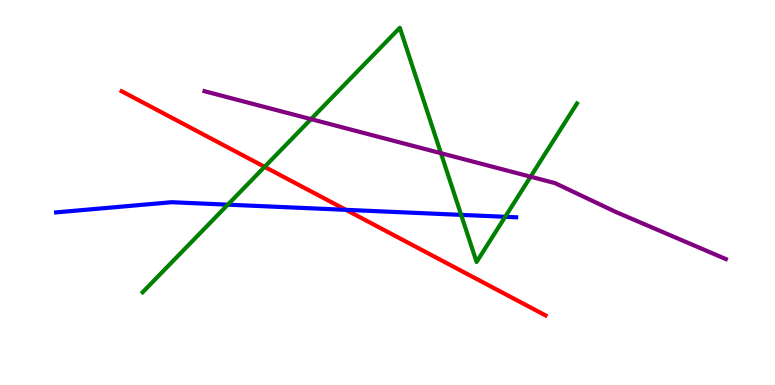[{'lines': ['blue', 'red'], 'intersections': [{'x': 4.46, 'y': 4.55}]}, {'lines': ['green', 'red'], 'intersections': [{'x': 3.41, 'y': 5.67}]}, {'lines': ['purple', 'red'], 'intersections': []}, {'lines': ['blue', 'green'], 'intersections': [{'x': 2.94, 'y': 4.68}, {'x': 5.95, 'y': 4.42}, {'x': 6.52, 'y': 4.37}]}, {'lines': ['blue', 'purple'], 'intersections': []}, {'lines': ['green', 'purple'], 'intersections': [{'x': 4.01, 'y': 6.91}, {'x': 5.69, 'y': 6.02}, {'x': 6.85, 'y': 5.41}]}]